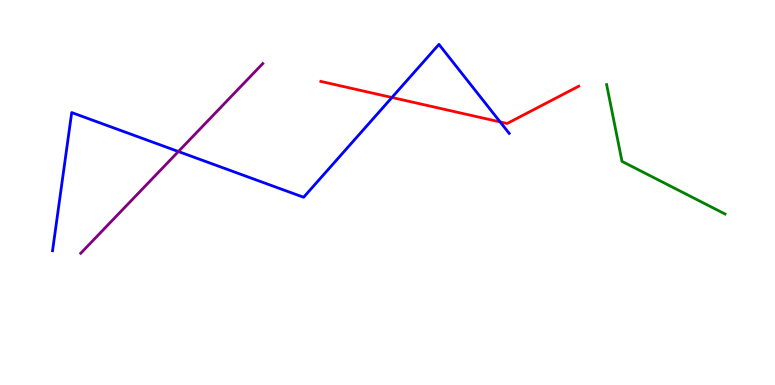[{'lines': ['blue', 'red'], 'intersections': [{'x': 5.06, 'y': 7.47}, {'x': 6.45, 'y': 6.83}]}, {'lines': ['green', 'red'], 'intersections': []}, {'lines': ['purple', 'red'], 'intersections': []}, {'lines': ['blue', 'green'], 'intersections': []}, {'lines': ['blue', 'purple'], 'intersections': [{'x': 2.3, 'y': 6.06}]}, {'lines': ['green', 'purple'], 'intersections': []}]